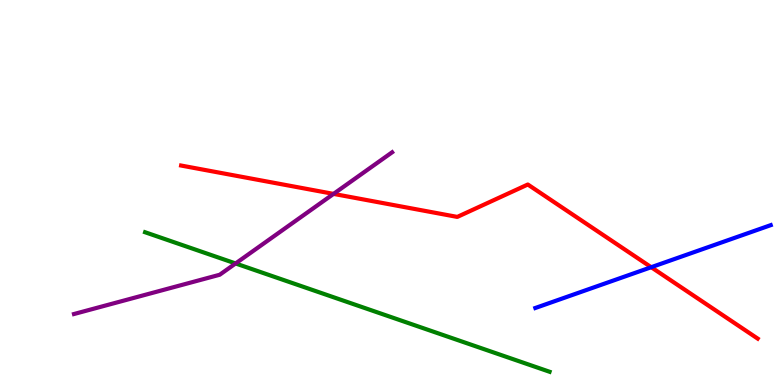[{'lines': ['blue', 'red'], 'intersections': [{'x': 8.4, 'y': 3.06}]}, {'lines': ['green', 'red'], 'intersections': []}, {'lines': ['purple', 'red'], 'intersections': [{'x': 4.3, 'y': 4.96}]}, {'lines': ['blue', 'green'], 'intersections': []}, {'lines': ['blue', 'purple'], 'intersections': []}, {'lines': ['green', 'purple'], 'intersections': [{'x': 3.04, 'y': 3.16}]}]